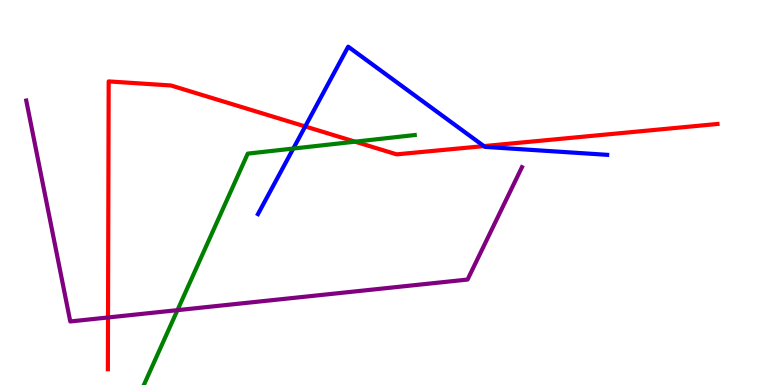[{'lines': ['blue', 'red'], 'intersections': [{'x': 3.94, 'y': 6.72}, {'x': 6.24, 'y': 6.21}]}, {'lines': ['green', 'red'], 'intersections': [{'x': 4.58, 'y': 6.32}]}, {'lines': ['purple', 'red'], 'intersections': [{'x': 1.39, 'y': 1.75}]}, {'lines': ['blue', 'green'], 'intersections': [{'x': 3.78, 'y': 6.14}]}, {'lines': ['blue', 'purple'], 'intersections': []}, {'lines': ['green', 'purple'], 'intersections': [{'x': 2.29, 'y': 1.94}]}]